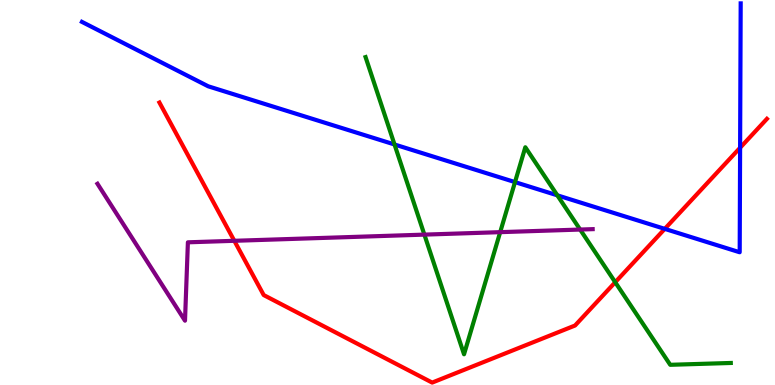[{'lines': ['blue', 'red'], 'intersections': [{'x': 8.58, 'y': 4.06}, {'x': 9.55, 'y': 6.16}]}, {'lines': ['green', 'red'], 'intersections': [{'x': 7.94, 'y': 2.67}]}, {'lines': ['purple', 'red'], 'intersections': [{'x': 3.02, 'y': 3.75}]}, {'lines': ['blue', 'green'], 'intersections': [{'x': 5.09, 'y': 6.25}, {'x': 6.65, 'y': 5.27}, {'x': 7.19, 'y': 4.93}]}, {'lines': ['blue', 'purple'], 'intersections': []}, {'lines': ['green', 'purple'], 'intersections': [{'x': 5.48, 'y': 3.91}, {'x': 6.45, 'y': 3.97}, {'x': 7.49, 'y': 4.04}]}]